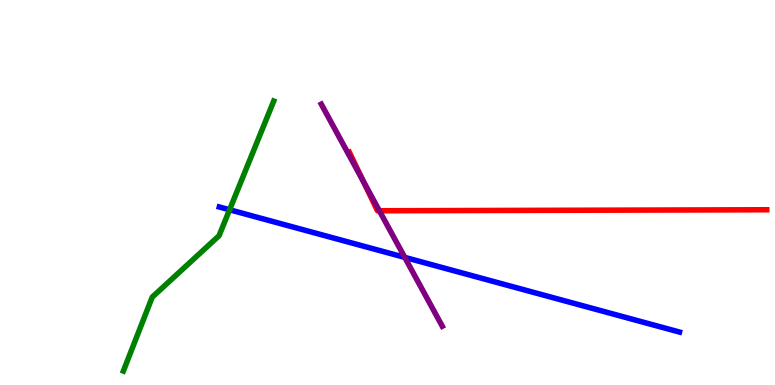[{'lines': ['blue', 'red'], 'intersections': []}, {'lines': ['green', 'red'], 'intersections': []}, {'lines': ['purple', 'red'], 'intersections': [{'x': 4.69, 'y': 5.28}, {'x': 4.89, 'y': 4.53}]}, {'lines': ['blue', 'green'], 'intersections': [{'x': 2.96, 'y': 4.55}]}, {'lines': ['blue', 'purple'], 'intersections': [{'x': 5.22, 'y': 3.31}]}, {'lines': ['green', 'purple'], 'intersections': []}]